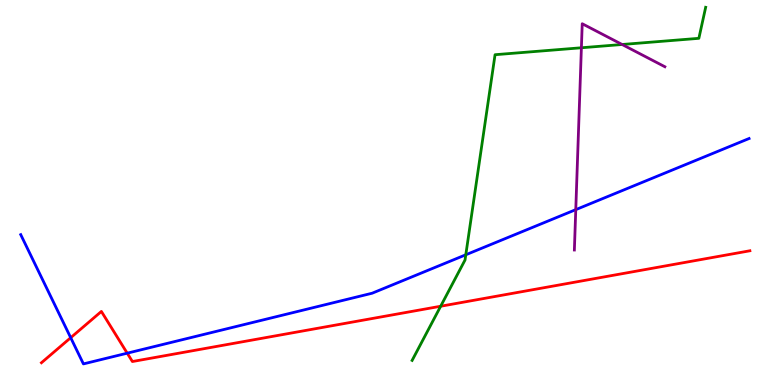[{'lines': ['blue', 'red'], 'intersections': [{'x': 0.912, 'y': 1.23}, {'x': 1.64, 'y': 0.826}]}, {'lines': ['green', 'red'], 'intersections': [{'x': 5.69, 'y': 2.05}]}, {'lines': ['purple', 'red'], 'intersections': []}, {'lines': ['blue', 'green'], 'intersections': [{'x': 6.01, 'y': 3.38}]}, {'lines': ['blue', 'purple'], 'intersections': [{'x': 7.43, 'y': 4.55}]}, {'lines': ['green', 'purple'], 'intersections': [{'x': 7.5, 'y': 8.76}, {'x': 8.03, 'y': 8.84}]}]